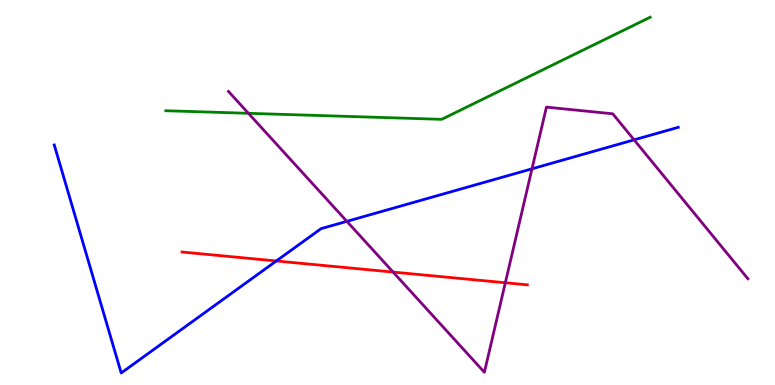[{'lines': ['blue', 'red'], 'intersections': [{'x': 3.57, 'y': 3.22}]}, {'lines': ['green', 'red'], 'intersections': []}, {'lines': ['purple', 'red'], 'intersections': [{'x': 5.07, 'y': 2.93}, {'x': 6.52, 'y': 2.66}]}, {'lines': ['blue', 'green'], 'intersections': []}, {'lines': ['blue', 'purple'], 'intersections': [{'x': 4.48, 'y': 4.25}, {'x': 6.86, 'y': 5.62}, {'x': 8.18, 'y': 6.37}]}, {'lines': ['green', 'purple'], 'intersections': [{'x': 3.21, 'y': 7.06}]}]